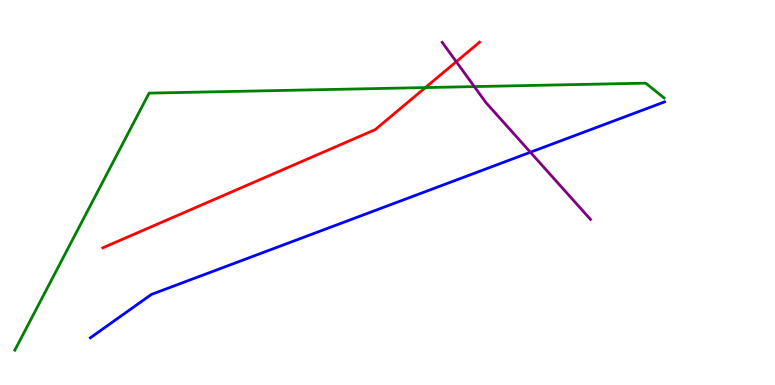[{'lines': ['blue', 'red'], 'intersections': []}, {'lines': ['green', 'red'], 'intersections': [{'x': 5.49, 'y': 7.73}]}, {'lines': ['purple', 'red'], 'intersections': [{'x': 5.89, 'y': 8.4}]}, {'lines': ['blue', 'green'], 'intersections': []}, {'lines': ['blue', 'purple'], 'intersections': [{'x': 6.84, 'y': 6.05}]}, {'lines': ['green', 'purple'], 'intersections': [{'x': 6.12, 'y': 7.75}]}]